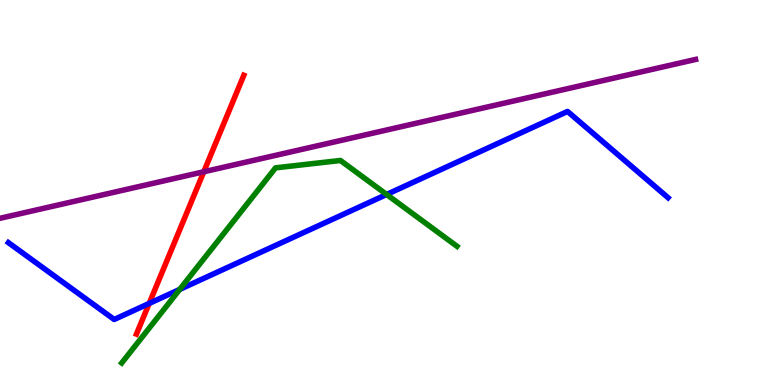[{'lines': ['blue', 'red'], 'intersections': [{'x': 1.92, 'y': 2.12}]}, {'lines': ['green', 'red'], 'intersections': []}, {'lines': ['purple', 'red'], 'intersections': [{'x': 2.63, 'y': 5.54}]}, {'lines': ['blue', 'green'], 'intersections': [{'x': 2.32, 'y': 2.48}, {'x': 4.99, 'y': 4.95}]}, {'lines': ['blue', 'purple'], 'intersections': []}, {'lines': ['green', 'purple'], 'intersections': []}]